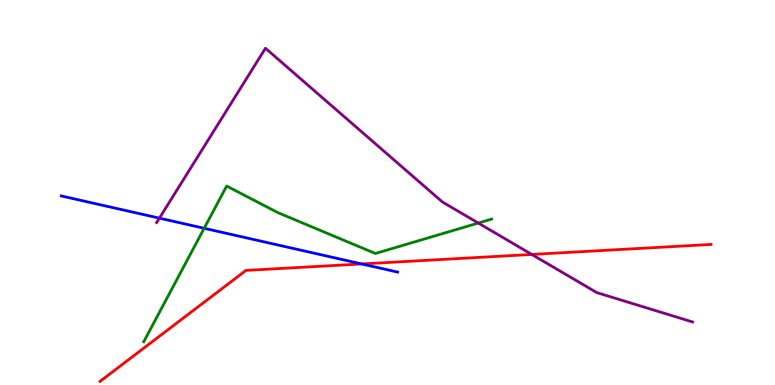[{'lines': ['blue', 'red'], 'intersections': [{'x': 4.67, 'y': 3.14}]}, {'lines': ['green', 'red'], 'intersections': []}, {'lines': ['purple', 'red'], 'intersections': [{'x': 6.86, 'y': 3.39}]}, {'lines': ['blue', 'green'], 'intersections': [{'x': 2.63, 'y': 4.07}]}, {'lines': ['blue', 'purple'], 'intersections': [{'x': 2.06, 'y': 4.33}]}, {'lines': ['green', 'purple'], 'intersections': [{'x': 6.17, 'y': 4.21}]}]